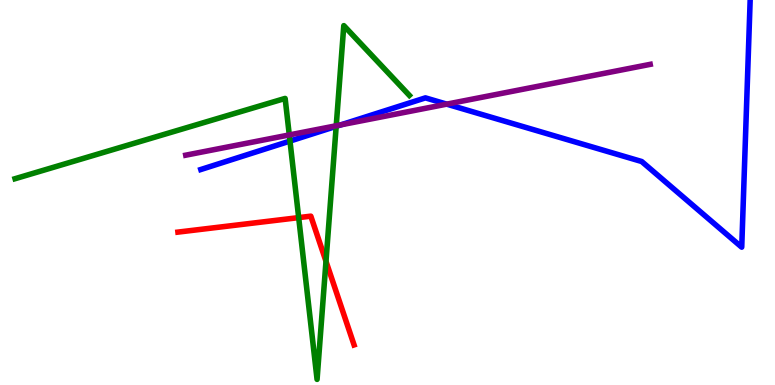[{'lines': ['blue', 'red'], 'intersections': []}, {'lines': ['green', 'red'], 'intersections': [{'x': 3.85, 'y': 4.35}, {'x': 4.21, 'y': 3.21}]}, {'lines': ['purple', 'red'], 'intersections': []}, {'lines': ['blue', 'green'], 'intersections': [{'x': 3.74, 'y': 6.34}, {'x': 4.34, 'y': 6.72}]}, {'lines': ['blue', 'purple'], 'intersections': [{'x': 4.4, 'y': 6.76}, {'x': 5.76, 'y': 7.29}]}, {'lines': ['green', 'purple'], 'intersections': [{'x': 3.73, 'y': 6.5}, {'x': 4.34, 'y': 6.73}]}]